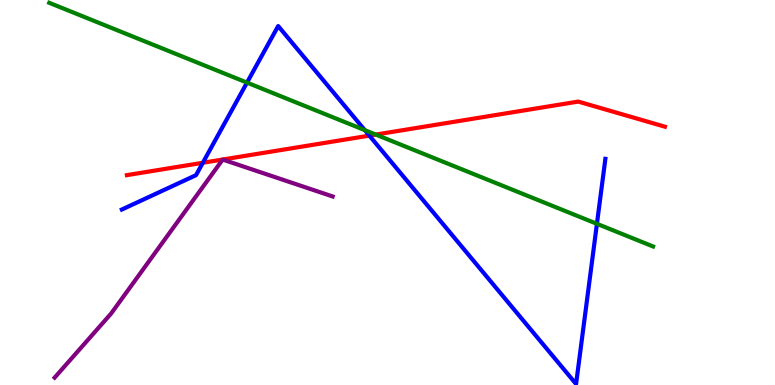[{'lines': ['blue', 'red'], 'intersections': [{'x': 2.62, 'y': 5.77}, {'x': 4.77, 'y': 6.48}]}, {'lines': ['green', 'red'], 'intersections': [{'x': 4.85, 'y': 6.5}]}, {'lines': ['purple', 'red'], 'intersections': []}, {'lines': ['blue', 'green'], 'intersections': [{'x': 3.19, 'y': 7.85}, {'x': 4.71, 'y': 6.62}, {'x': 7.7, 'y': 4.19}]}, {'lines': ['blue', 'purple'], 'intersections': []}, {'lines': ['green', 'purple'], 'intersections': []}]